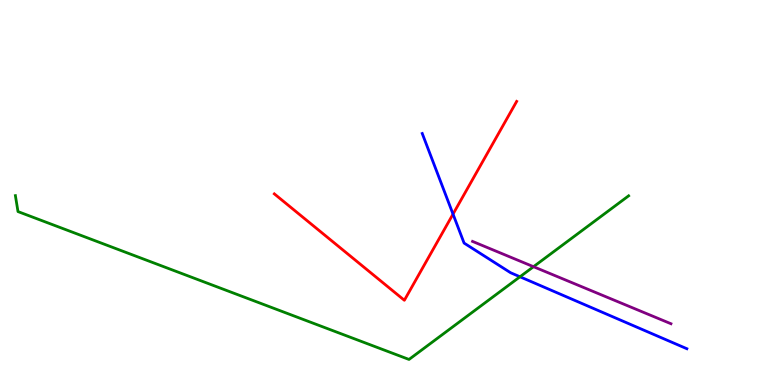[{'lines': ['blue', 'red'], 'intersections': [{'x': 5.85, 'y': 4.44}]}, {'lines': ['green', 'red'], 'intersections': []}, {'lines': ['purple', 'red'], 'intersections': []}, {'lines': ['blue', 'green'], 'intersections': [{'x': 6.71, 'y': 2.81}]}, {'lines': ['blue', 'purple'], 'intersections': []}, {'lines': ['green', 'purple'], 'intersections': [{'x': 6.88, 'y': 3.07}]}]